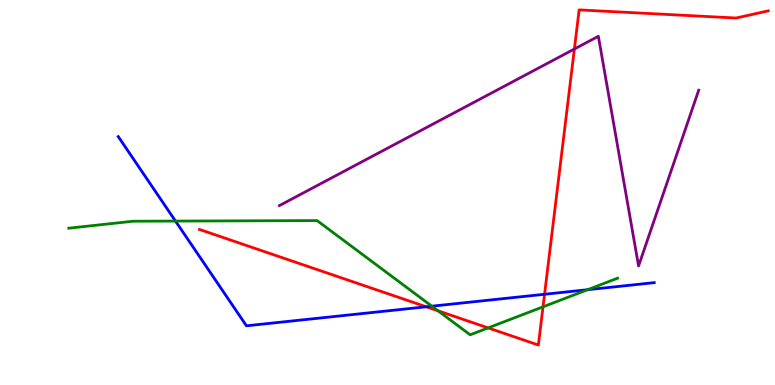[{'lines': ['blue', 'red'], 'intersections': [{'x': 5.5, 'y': 2.03}, {'x': 7.03, 'y': 2.36}]}, {'lines': ['green', 'red'], 'intersections': [{'x': 5.65, 'y': 1.93}, {'x': 6.3, 'y': 1.48}, {'x': 7.01, 'y': 2.03}]}, {'lines': ['purple', 'red'], 'intersections': [{'x': 7.41, 'y': 8.73}]}, {'lines': ['blue', 'green'], 'intersections': [{'x': 2.26, 'y': 4.26}, {'x': 5.57, 'y': 2.05}, {'x': 7.58, 'y': 2.48}]}, {'lines': ['blue', 'purple'], 'intersections': []}, {'lines': ['green', 'purple'], 'intersections': []}]